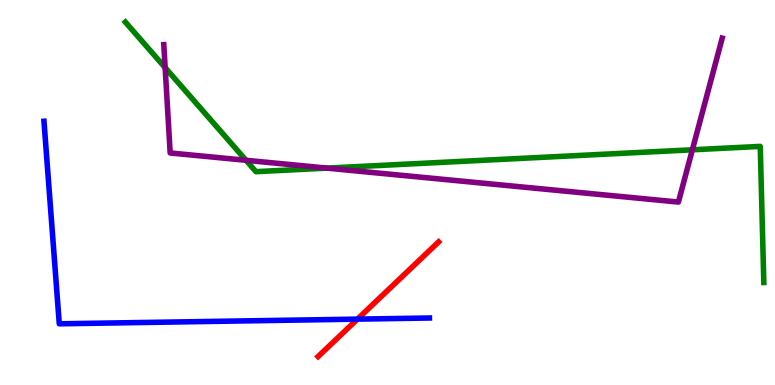[{'lines': ['blue', 'red'], 'intersections': [{'x': 4.61, 'y': 1.71}]}, {'lines': ['green', 'red'], 'intersections': []}, {'lines': ['purple', 'red'], 'intersections': []}, {'lines': ['blue', 'green'], 'intersections': []}, {'lines': ['blue', 'purple'], 'intersections': []}, {'lines': ['green', 'purple'], 'intersections': [{'x': 2.13, 'y': 8.24}, {'x': 3.17, 'y': 5.84}, {'x': 4.22, 'y': 5.63}, {'x': 8.93, 'y': 6.11}]}]